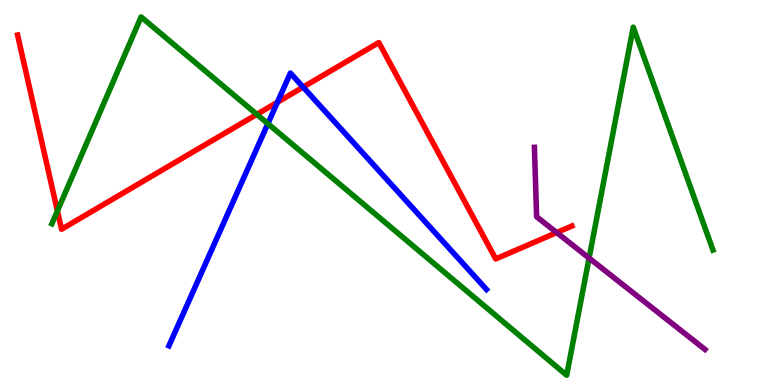[{'lines': ['blue', 'red'], 'intersections': [{'x': 3.58, 'y': 7.34}, {'x': 3.91, 'y': 7.74}]}, {'lines': ['green', 'red'], 'intersections': [{'x': 0.741, 'y': 4.52}, {'x': 3.31, 'y': 7.03}]}, {'lines': ['purple', 'red'], 'intersections': [{'x': 7.18, 'y': 3.96}]}, {'lines': ['blue', 'green'], 'intersections': [{'x': 3.46, 'y': 6.79}]}, {'lines': ['blue', 'purple'], 'intersections': []}, {'lines': ['green', 'purple'], 'intersections': [{'x': 7.6, 'y': 3.3}]}]